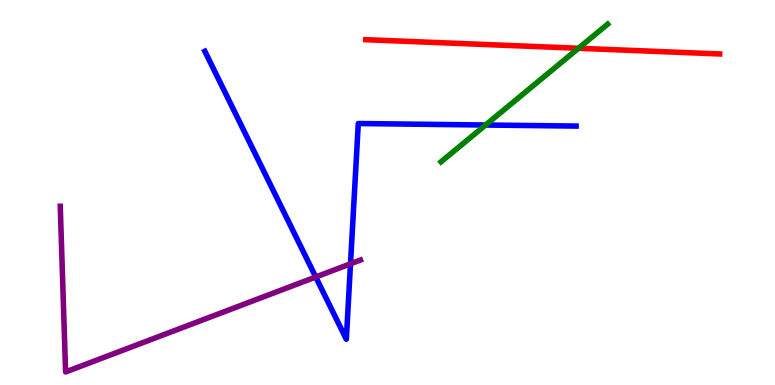[{'lines': ['blue', 'red'], 'intersections': []}, {'lines': ['green', 'red'], 'intersections': [{'x': 7.46, 'y': 8.75}]}, {'lines': ['purple', 'red'], 'intersections': []}, {'lines': ['blue', 'green'], 'intersections': [{'x': 6.27, 'y': 6.75}]}, {'lines': ['blue', 'purple'], 'intersections': [{'x': 4.07, 'y': 2.81}, {'x': 4.52, 'y': 3.15}]}, {'lines': ['green', 'purple'], 'intersections': []}]